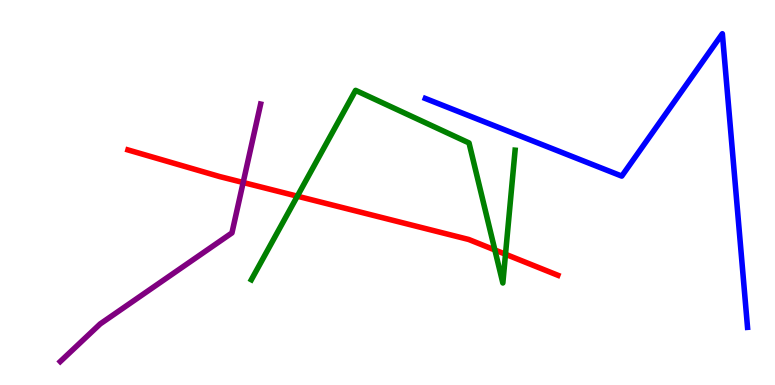[{'lines': ['blue', 'red'], 'intersections': []}, {'lines': ['green', 'red'], 'intersections': [{'x': 3.84, 'y': 4.9}, {'x': 6.39, 'y': 3.51}, {'x': 6.52, 'y': 3.4}]}, {'lines': ['purple', 'red'], 'intersections': [{'x': 3.14, 'y': 5.26}]}, {'lines': ['blue', 'green'], 'intersections': []}, {'lines': ['blue', 'purple'], 'intersections': []}, {'lines': ['green', 'purple'], 'intersections': []}]